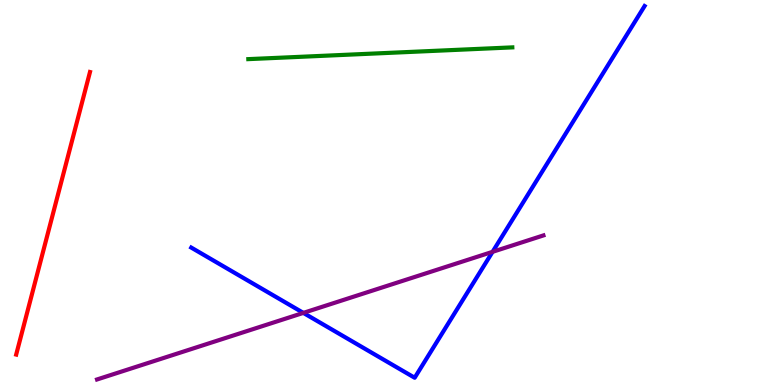[{'lines': ['blue', 'red'], 'intersections': []}, {'lines': ['green', 'red'], 'intersections': []}, {'lines': ['purple', 'red'], 'intersections': []}, {'lines': ['blue', 'green'], 'intersections': []}, {'lines': ['blue', 'purple'], 'intersections': [{'x': 3.91, 'y': 1.87}, {'x': 6.36, 'y': 3.46}]}, {'lines': ['green', 'purple'], 'intersections': []}]